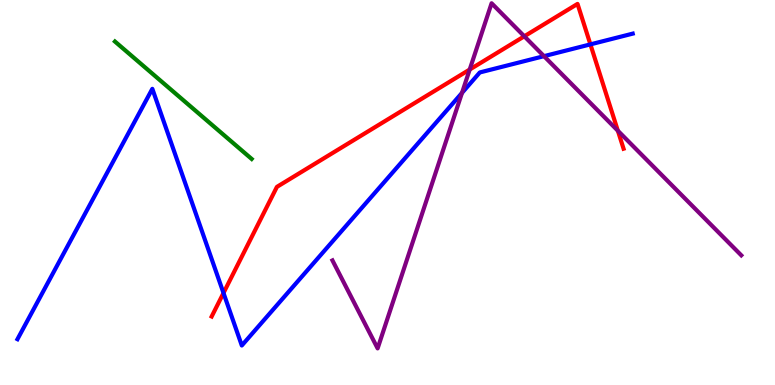[{'lines': ['blue', 'red'], 'intersections': [{'x': 2.88, 'y': 2.39}, {'x': 7.62, 'y': 8.85}]}, {'lines': ['green', 'red'], 'intersections': []}, {'lines': ['purple', 'red'], 'intersections': [{'x': 6.06, 'y': 8.19}, {'x': 6.77, 'y': 9.06}, {'x': 7.97, 'y': 6.6}]}, {'lines': ['blue', 'green'], 'intersections': []}, {'lines': ['blue', 'purple'], 'intersections': [{'x': 5.96, 'y': 7.59}, {'x': 7.02, 'y': 8.54}]}, {'lines': ['green', 'purple'], 'intersections': []}]